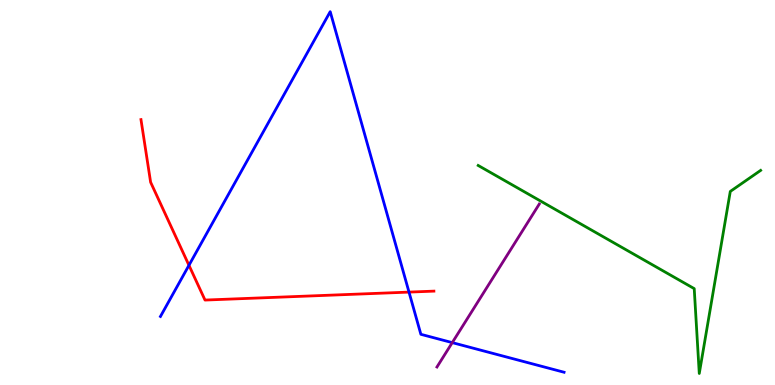[{'lines': ['blue', 'red'], 'intersections': [{'x': 2.44, 'y': 3.11}, {'x': 5.28, 'y': 2.41}]}, {'lines': ['green', 'red'], 'intersections': []}, {'lines': ['purple', 'red'], 'intersections': []}, {'lines': ['blue', 'green'], 'intersections': []}, {'lines': ['blue', 'purple'], 'intersections': [{'x': 5.84, 'y': 1.1}]}, {'lines': ['green', 'purple'], 'intersections': []}]